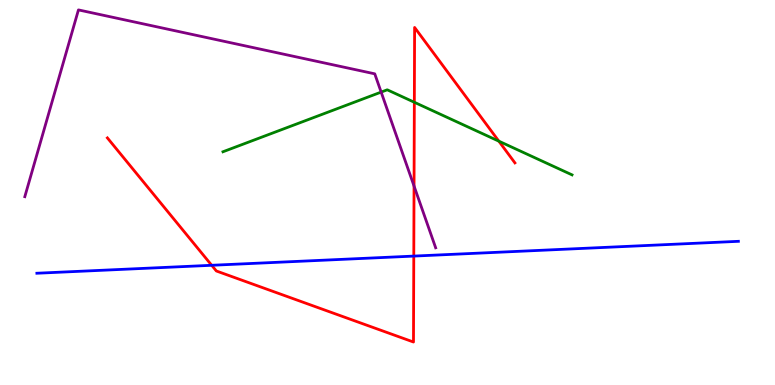[{'lines': ['blue', 'red'], 'intersections': [{'x': 2.73, 'y': 3.11}, {'x': 5.34, 'y': 3.35}]}, {'lines': ['green', 'red'], 'intersections': [{'x': 5.35, 'y': 7.34}, {'x': 6.44, 'y': 6.33}]}, {'lines': ['purple', 'red'], 'intersections': [{'x': 5.34, 'y': 5.17}]}, {'lines': ['blue', 'green'], 'intersections': []}, {'lines': ['blue', 'purple'], 'intersections': []}, {'lines': ['green', 'purple'], 'intersections': [{'x': 4.92, 'y': 7.61}]}]